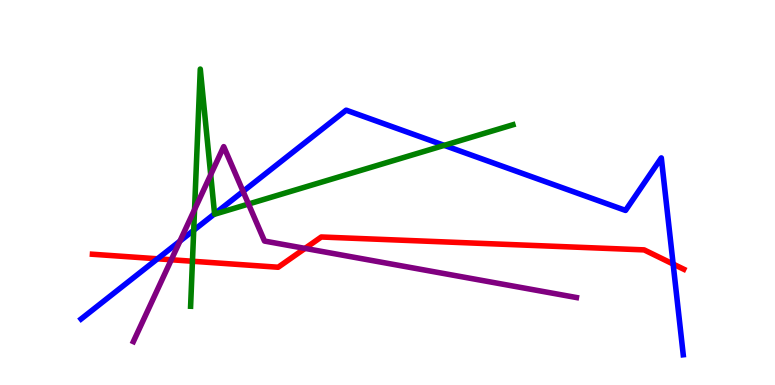[{'lines': ['blue', 'red'], 'intersections': [{'x': 2.03, 'y': 3.28}, {'x': 8.69, 'y': 3.14}]}, {'lines': ['green', 'red'], 'intersections': [{'x': 2.48, 'y': 3.21}]}, {'lines': ['purple', 'red'], 'intersections': [{'x': 2.21, 'y': 3.25}, {'x': 3.94, 'y': 3.55}]}, {'lines': ['blue', 'green'], 'intersections': [{'x': 2.5, 'y': 4.02}, {'x': 2.77, 'y': 4.45}, {'x': 5.73, 'y': 6.22}]}, {'lines': ['blue', 'purple'], 'intersections': [{'x': 2.32, 'y': 3.74}, {'x': 3.14, 'y': 5.03}]}, {'lines': ['green', 'purple'], 'intersections': [{'x': 2.51, 'y': 4.56}, {'x': 2.72, 'y': 5.46}, {'x': 3.21, 'y': 4.7}]}]